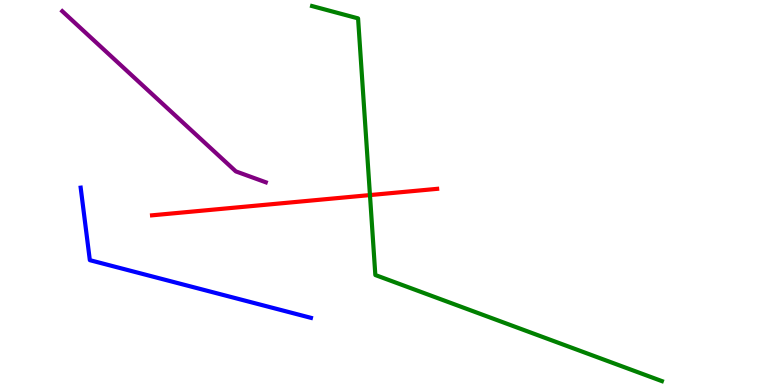[{'lines': ['blue', 'red'], 'intersections': []}, {'lines': ['green', 'red'], 'intersections': [{'x': 4.77, 'y': 4.93}]}, {'lines': ['purple', 'red'], 'intersections': []}, {'lines': ['blue', 'green'], 'intersections': []}, {'lines': ['blue', 'purple'], 'intersections': []}, {'lines': ['green', 'purple'], 'intersections': []}]